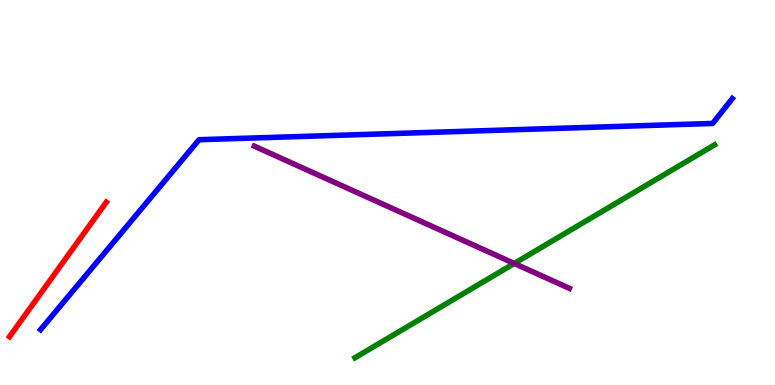[{'lines': ['blue', 'red'], 'intersections': []}, {'lines': ['green', 'red'], 'intersections': []}, {'lines': ['purple', 'red'], 'intersections': []}, {'lines': ['blue', 'green'], 'intersections': []}, {'lines': ['blue', 'purple'], 'intersections': []}, {'lines': ['green', 'purple'], 'intersections': [{'x': 6.64, 'y': 3.16}]}]